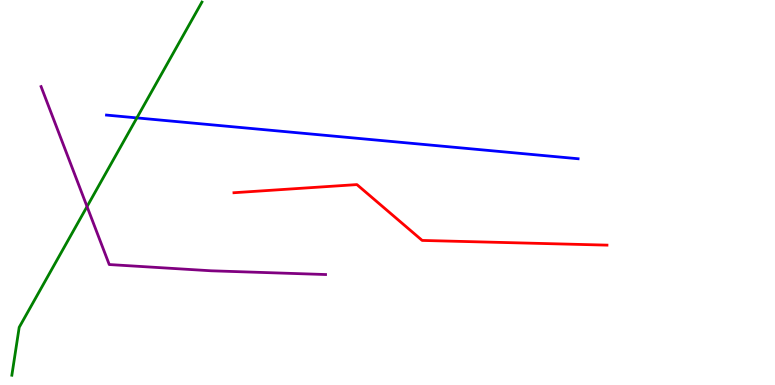[{'lines': ['blue', 'red'], 'intersections': []}, {'lines': ['green', 'red'], 'intersections': []}, {'lines': ['purple', 'red'], 'intersections': []}, {'lines': ['blue', 'green'], 'intersections': [{'x': 1.77, 'y': 6.94}]}, {'lines': ['blue', 'purple'], 'intersections': []}, {'lines': ['green', 'purple'], 'intersections': [{'x': 1.12, 'y': 4.63}]}]